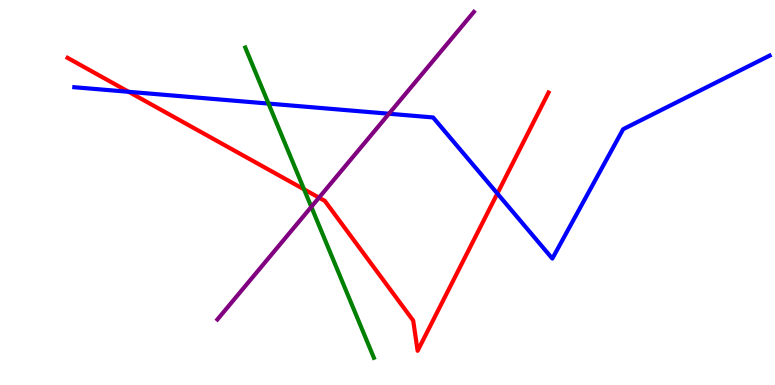[{'lines': ['blue', 'red'], 'intersections': [{'x': 1.66, 'y': 7.62}, {'x': 6.42, 'y': 4.97}]}, {'lines': ['green', 'red'], 'intersections': [{'x': 3.92, 'y': 5.08}]}, {'lines': ['purple', 'red'], 'intersections': [{'x': 4.12, 'y': 4.87}]}, {'lines': ['blue', 'green'], 'intersections': [{'x': 3.46, 'y': 7.31}]}, {'lines': ['blue', 'purple'], 'intersections': [{'x': 5.02, 'y': 7.05}]}, {'lines': ['green', 'purple'], 'intersections': [{'x': 4.02, 'y': 4.63}]}]